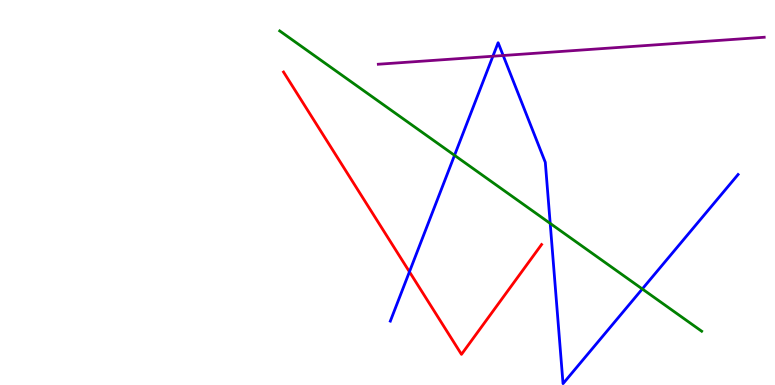[{'lines': ['blue', 'red'], 'intersections': [{'x': 5.28, 'y': 2.94}]}, {'lines': ['green', 'red'], 'intersections': []}, {'lines': ['purple', 'red'], 'intersections': []}, {'lines': ['blue', 'green'], 'intersections': [{'x': 5.86, 'y': 5.97}, {'x': 7.1, 'y': 4.2}, {'x': 8.29, 'y': 2.49}]}, {'lines': ['blue', 'purple'], 'intersections': [{'x': 6.36, 'y': 8.54}, {'x': 6.49, 'y': 8.56}]}, {'lines': ['green', 'purple'], 'intersections': []}]